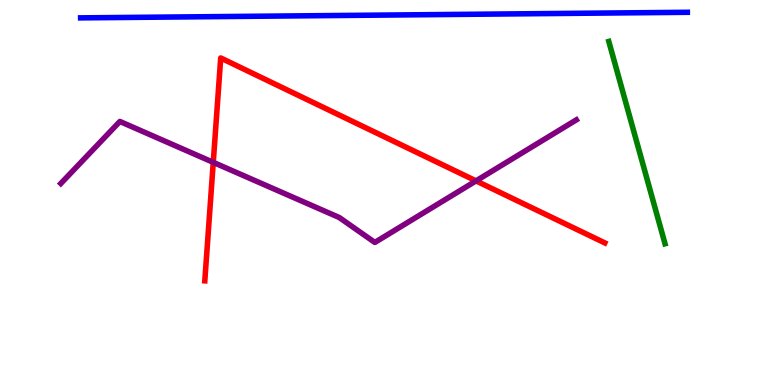[{'lines': ['blue', 'red'], 'intersections': []}, {'lines': ['green', 'red'], 'intersections': []}, {'lines': ['purple', 'red'], 'intersections': [{'x': 2.75, 'y': 5.78}, {'x': 6.14, 'y': 5.3}]}, {'lines': ['blue', 'green'], 'intersections': []}, {'lines': ['blue', 'purple'], 'intersections': []}, {'lines': ['green', 'purple'], 'intersections': []}]